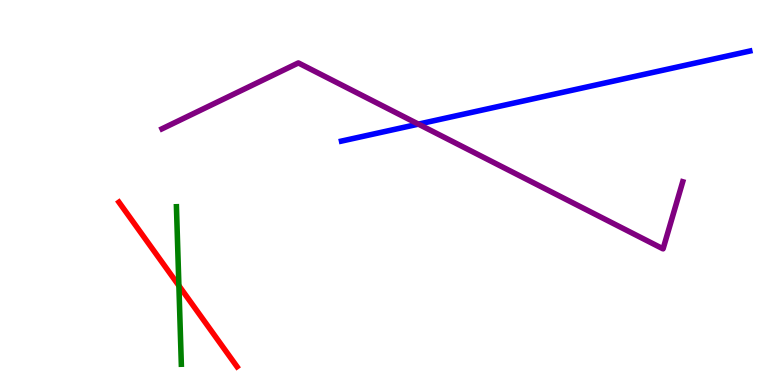[{'lines': ['blue', 'red'], 'intersections': []}, {'lines': ['green', 'red'], 'intersections': [{'x': 2.31, 'y': 2.58}]}, {'lines': ['purple', 'red'], 'intersections': []}, {'lines': ['blue', 'green'], 'intersections': []}, {'lines': ['blue', 'purple'], 'intersections': [{'x': 5.4, 'y': 6.78}]}, {'lines': ['green', 'purple'], 'intersections': []}]